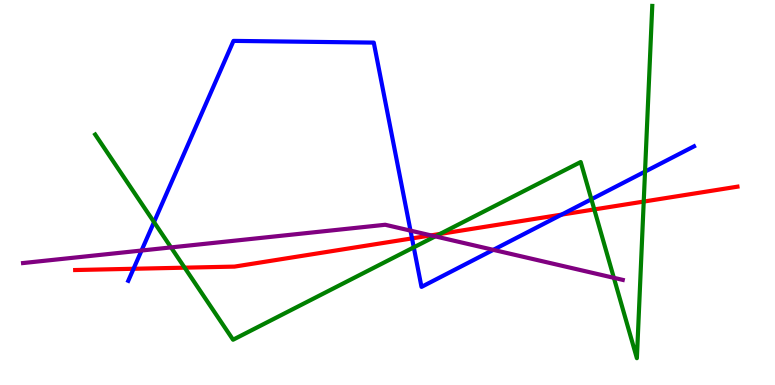[{'lines': ['blue', 'red'], 'intersections': [{'x': 1.72, 'y': 3.02}, {'x': 5.32, 'y': 3.81}, {'x': 7.25, 'y': 4.43}]}, {'lines': ['green', 'red'], 'intersections': [{'x': 2.38, 'y': 3.05}, {'x': 5.68, 'y': 3.92}, {'x': 7.67, 'y': 4.56}, {'x': 8.31, 'y': 4.76}]}, {'lines': ['purple', 'red'], 'intersections': [{'x': 5.56, 'y': 3.89}]}, {'lines': ['blue', 'green'], 'intersections': [{'x': 1.99, 'y': 4.23}, {'x': 5.34, 'y': 3.58}, {'x': 7.63, 'y': 4.82}, {'x': 8.32, 'y': 5.54}]}, {'lines': ['blue', 'purple'], 'intersections': [{'x': 1.83, 'y': 3.49}, {'x': 5.3, 'y': 4.01}, {'x': 6.37, 'y': 3.51}]}, {'lines': ['green', 'purple'], 'intersections': [{'x': 2.21, 'y': 3.57}, {'x': 5.62, 'y': 3.86}, {'x': 7.92, 'y': 2.78}]}]